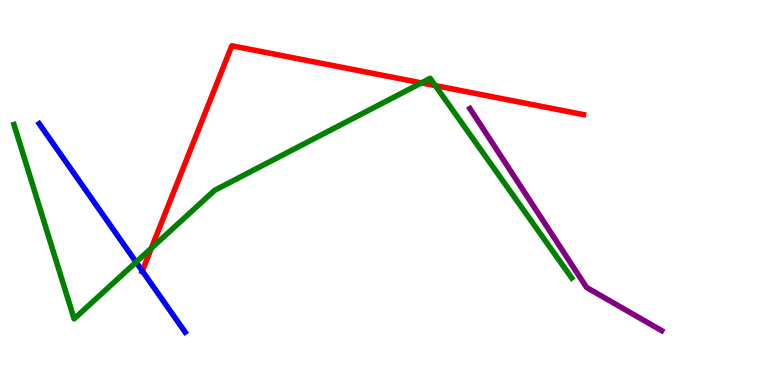[{'lines': ['blue', 'red'], 'intersections': [{'x': 1.84, 'y': 2.96}]}, {'lines': ['green', 'red'], 'intersections': [{'x': 1.95, 'y': 3.55}, {'x': 5.44, 'y': 7.85}, {'x': 5.62, 'y': 7.78}]}, {'lines': ['purple', 'red'], 'intersections': []}, {'lines': ['blue', 'green'], 'intersections': [{'x': 1.76, 'y': 3.19}]}, {'lines': ['blue', 'purple'], 'intersections': []}, {'lines': ['green', 'purple'], 'intersections': []}]